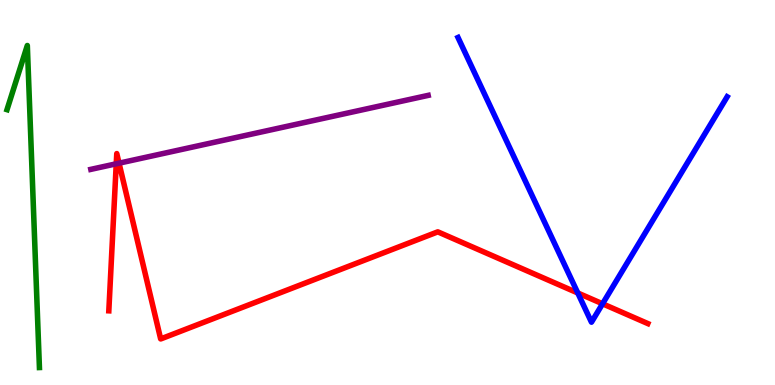[{'lines': ['blue', 'red'], 'intersections': [{'x': 7.46, 'y': 2.39}, {'x': 7.77, 'y': 2.11}]}, {'lines': ['green', 'red'], 'intersections': []}, {'lines': ['purple', 'red'], 'intersections': [{'x': 1.5, 'y': 5.75}, {'x': 1.54, 'y': 5.76}]}, {'lines': ['blue', 'green'], 'intersections': []}, {'lines': ['blue', 'purple'], 'intersections': []}, {'lines': ['green', 'purple'], 'intersections': []}]